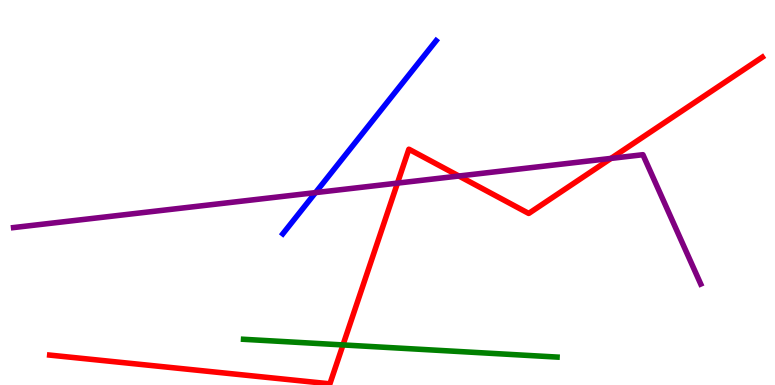[{'lines': ['blue', 'red'], 'intersections': []}, {'lines': ['green', 'red'], 'intersections': [{'x': 4.43, 'y': 1.04}]}, {'lines': ['purple', 'red'], 'intersections': [{'x': 5.13, 'y': 5.24}, {'x': 5.92, 'y': 5.43}, {'x': 7.88, 'y': 5.89}]}, {'lines': ['blue', 'green'], 'intersections': []}, {'lines': ['blue', 'purple'], 'intersections': [{'x': 4.07, 'y': 5.0}]}, {'lines': ['green', 'purple'], 'intersections': []}]